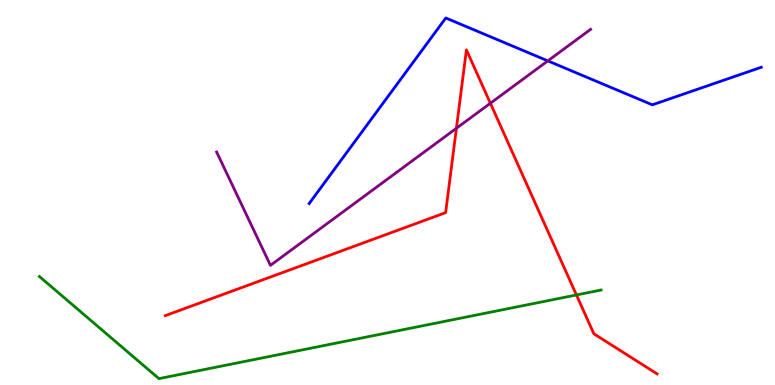[{'lines': ['blue', 'red'], 'intersections': []}, {'lines': ['green', 'red'], 'intersections': [{'x': 7.44, 'y': 2.34}]}, {'lines': ['purple', 'red'], 'intersections': [{'x': 5.89, 'y': 6.67}, {'x': 6.33, 'y': 7.32}]}, {'lines': ['blue', 'green'], 'intersections': []}, {'lines': ['blue', 'purple'], 'intersections': [{'x': 7.07, 'y': 8.42}]}, {'lines': ['green', 'purple'], 'intersections': []}]